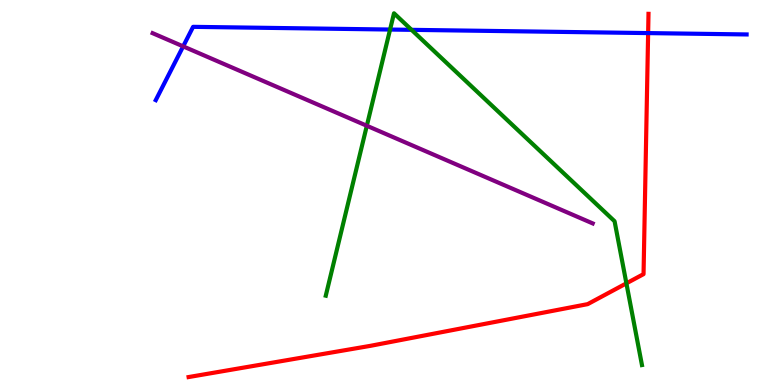[{'lines': ['blue', 'red'], 'intersections': [{'x': 8.36, 'y': 9.14}]}, {'lines': ['green', 'red'], 'intersections': [{'x': 8.08, 'y': 2.64}]}, {'lines': ['purple', 'red'], 'intersections': []}, {'lines': ['blue', 'green'], 'intersections': [{'x': 5.03, 'y': 9.23}, {'x': 5.31, 'y': 9.22}]}, {'lines': ['blue', 'purple'], 'intersections': [{'x': 2.36, 'y': 8.8}]}, {'lines': ['green', 'purple'], 'intersections': [{'x': 4.73, 'y': 6.73}]}]